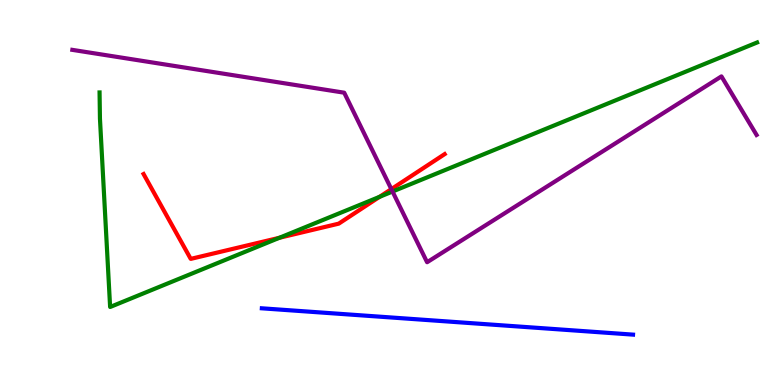[{'lines': ['blue', 'red'], 'intersections': []}, {'lines': ['green', 'red'], 'intersections': [{'x': 3.61, 'y': 3.82}, {'x': 4.9, 'y': 4.89}]}, {'lines': ['purple', 'red'], 'intersections': [{'x': 5.05, 'y': 5.09}]}, {'lines': ['blue', 'green'], 'intersections': []}, {'lines': ['blue', 'purple'], 'intersections': []}, {'lines': ['green', 'purple'], 'intersections': [{'x': 5.06, 'y': 5.03}]}]